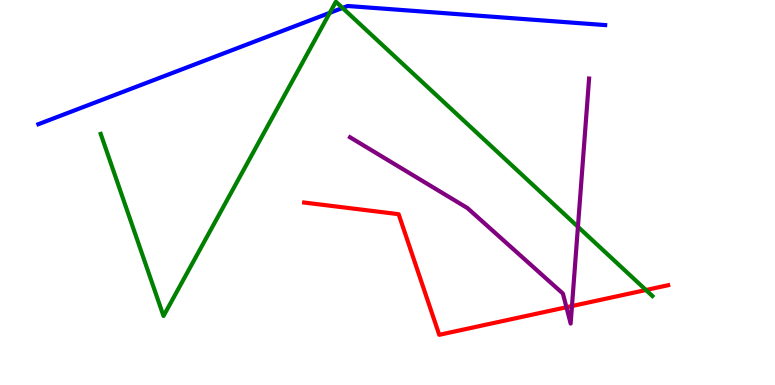[{'lines': ['blue', 'red'], 'intersections': []}, {'lines': ['green', 'red'], 'intersections': [{'x': 8.34, 'y': 2.47}]}, {'lines': ['purple', 'red'], 'intersections': [{'x': 7.31, 'y': 2.02}, {'x': 7.38, 'y': 2.05}]}, {'lines': ['blue', 'green'], 'intersections': [{'x': 4.26, 'y': 9.67}, {'x': 4.42, 'y': 9.79}]}, {'lines': ['blue', 'purple'], 'intersections': []}, {'lines': ['green', 'purple'], 'intersections': [{'x': 7.46, 'y': 4.11}]}]